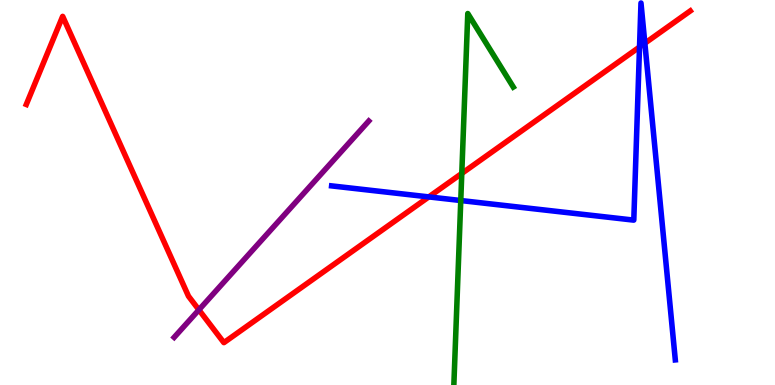[{'lines': ['blue', 'red'], 'intersections': [{'x': 5.53, 'y': 4.89}, {'x': 8.25, 'y': 8.78}, {'x': 8.32, 'y': 8.88}]}, {'lines': ['green', 'red'], 'intersections': [{'x': 5.96, 'y': 5.5}]}, {'lines': ['purple', 'red'], 'intersections': [{'x': 2.57, 'y': 1.95}]}, {'lines': ['blue', 'green'], 'intersections': [{'x': 5.95, 'y': 4.79}]}, {'lines': ['blue', 'purple'], 'intersections': []}, {'lines': ['green', 'purple'], 'intersections': []}]